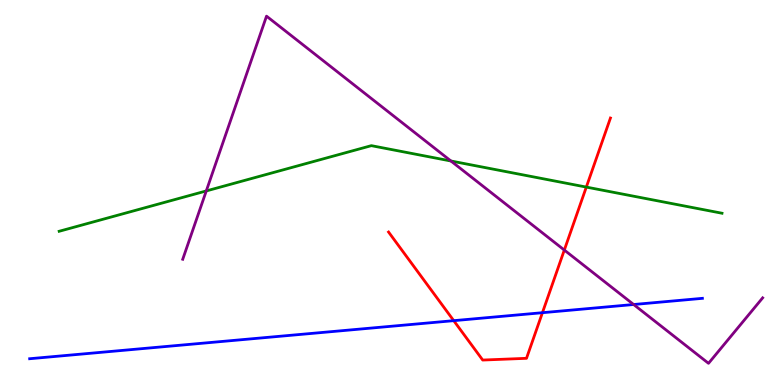[{'lines': ['blue', 'red'], 'intersections': [{'x': 5.85, 'y': 1.67}, {'x': 7.0, 'y': 1.88}]}, {'lines': ['green', 'red'], 'intersections': [{'x': 7.57, 'y': 5.14}]}, {'lines': ['purple', 'red'], 'intersections': [{'x': 7.28, 'y': 3.5}]}, {'lines': ['blue', 'green'], 'intersections': []}, {'lines': ['blue', 'purple'], 'intersections': [{'x': 8.18, 'y': 2.09}]}, {'lines': ['green', 'purple'], 'intersections': [{'x': 2.66, 'y': 5.04}, {'x': 5.82, 'y': 5.82}]}]